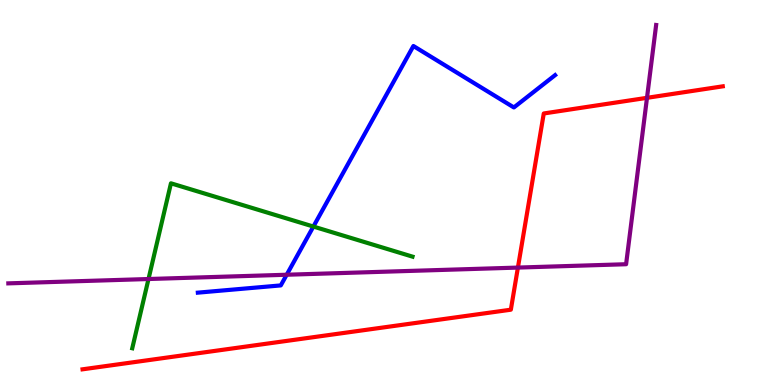[{'lines': ['blue', 'red'], 'intersections': []}, {'lines': ['green', 'red'], 'intersections': []}, {'lines': ['purple', 'red'], 'intersections': [{'x': 6.68, 'y': 3.05}, {'x': 8.35, 'y': 7.46}]}, {'lines': ['blue', 'green'], 'intersections': [{'x': 4.04, 'y': 4.12}]}, {'lines': ['blue', 'purple'], 'intersections': [{'x': 3.7, 'y': 2.86}]}, {'lines': ['green', 'purple'], 'intersections': [{'x': 1.92, 'y': 2.75}]}]